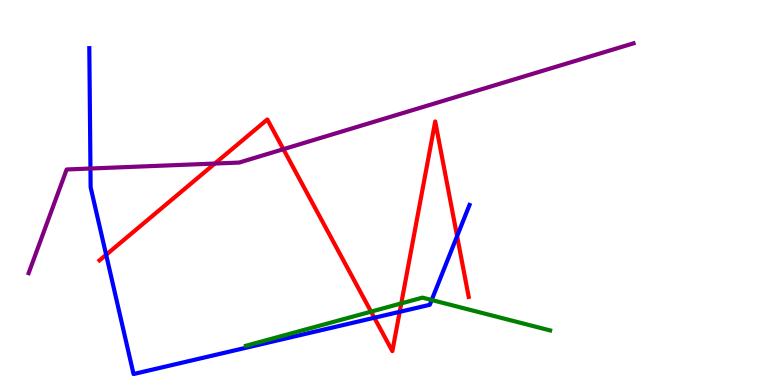[{'lines': ['blue', 'red'], 'intersections': [{'x': 1.37, 'y': 3.38}, {'x': 4.83, 'y': 1.75}, {'x': 5.16, 'y': 1.9}, {'x': 5.9, 'y': 3.87}]}, {'lines': ['green', 'red'], 'intersections': [{'x': 4.79, 'y': 1.91}, {'x': 5.18, 'y': 2.12}]}, {'lines': ['purple', 'red'], 'intersections': [{'x': 2.77, 'y': 5.75}, {'x': 3.66, 'y': 6.13}]}, {'lines': ['blue', 'green'], 'intersections': [{'x': 5.57, 'y': 2.21}]}, {'lines': ['blue', 'purple'], 'intersections': [{'x': 1.17, 'y': 5.62}]}, {'lines': ['green', 'purple'], 'intersections': []}]